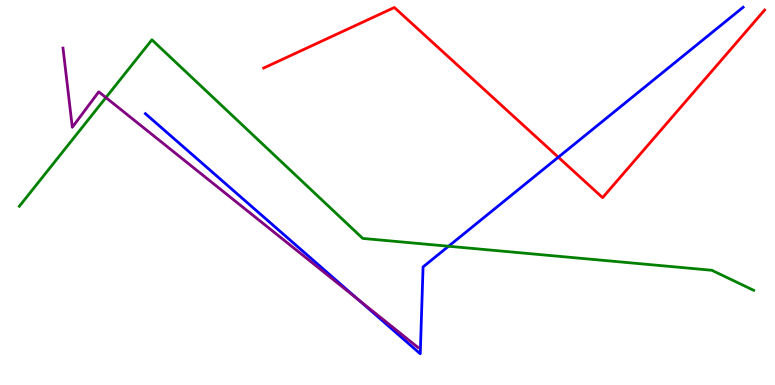[{'lines': ['blue', 'red'], 'intersections': [{'x': 7.2, 'y': 5.92}]}, {'lines': ['green', 'red'], 'intersections': []}, {'lines': ['purple', 'red'], 'intersections': []}, {'lines': ['blue', 'green'], 'intersections': [{'x': 5.79, 'y': 3.6}]}, {'lines': ['blue', 'purple'], 'intersections': [{'x': 4.62, 'y': 2.21}]}, {'lines': ['green', 'purple'], 'intersections': [{'x': 1.37, 'y': 7.47}]}]